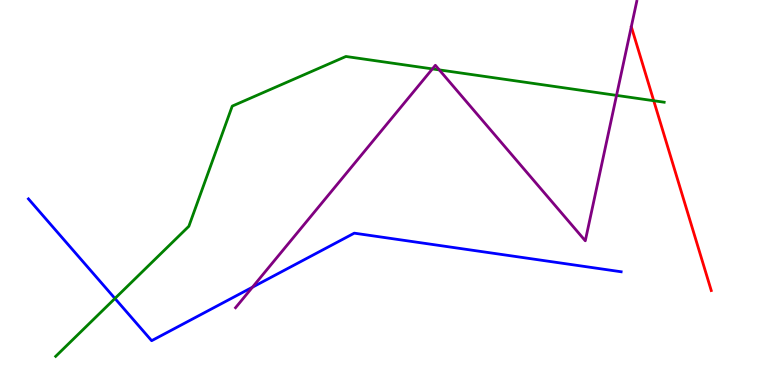[{'lines': ['blue', 'red'], 'intersections': []}, {'lines': ['green', 'red'], 'intersections': [{'x': 8.44, 'y': 7.38}]}, {'lines': ['purple', 'red'], 'intersections': []}, {'lines': ['blue', 'green'], 'intersections': [{'x': 1.48, 'y': 2.25}]}, {'lines': ['blue', 'purple'], 'intersections': [{'x': 3.26, 'y': 2.54}]}, {'lines': ['green', 'purple'], 'intersections': [{'x': 5.58, 'y': 8.21}, {'x': 5.67, 'y': 8.18}, {'x': 7.96, 'y': 7.52}]}]